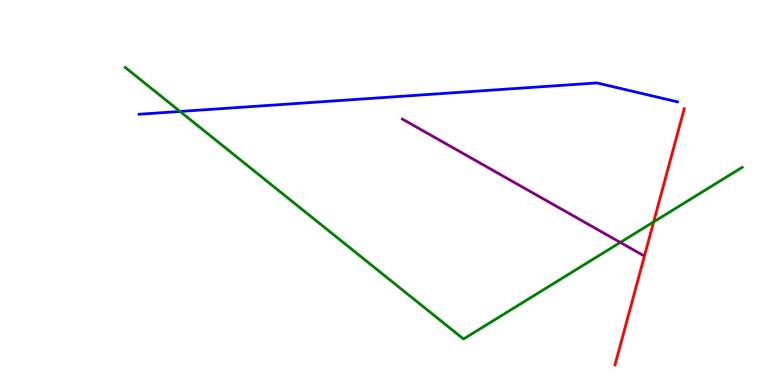[{'lines': ['blue', 'red'], 'intersections': []}, {'lines': ['green', 'red'], 'intersections': [{'x': 8.43, 'y': 4.24}]}, {'lines': ['purple', 'red'], 'intersections': []}, {'lines': ['blue', 'green'], 'intersections': [{'x': 2.32, 'y': 7.11}]}, {'lines': ['blue', 'purple'], 'intersections': []}, {'lines': ['green', 'purple'], 'intersections': [{'x': 8.0, 'y': 3.7}]}]